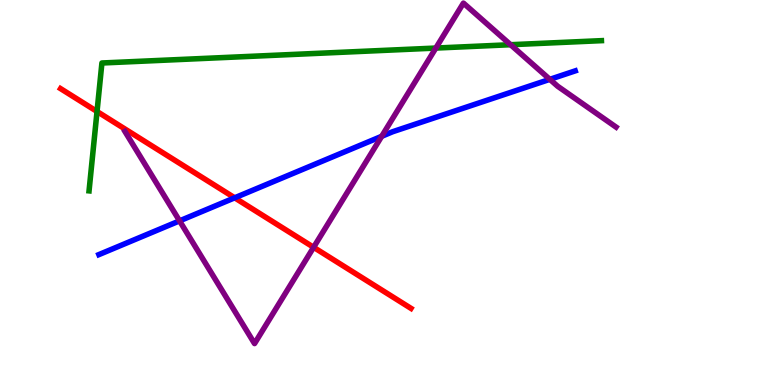[{'lines': ['blue', 'red'], 'intersections': [{'x': 3.03, 'y': 4.86}]}, {'lines': ['green', 'red'], 'intersections': [{'x': 1.25, 'y': 7.1}]}, {'lines': ['purple', 'red'], 'intersections': [{'x': 4.05, 'y': 3.58}]}, {'lines': ['blue', 'green'], 'intersections': []}, {'lines': ['blue', 'purple'], 'intersections': [{'x': 2.32, 'y': 4.26}, {'x': 4.93, 'y': 6.46}, {'x': 7.09, 'y': 7.94}]}, {'lines': ['green', 'purple'], 'intersections': [{'x': 5.62, 'y': 8.75}, {'x': 6.59, 'y': 8.84}]}]